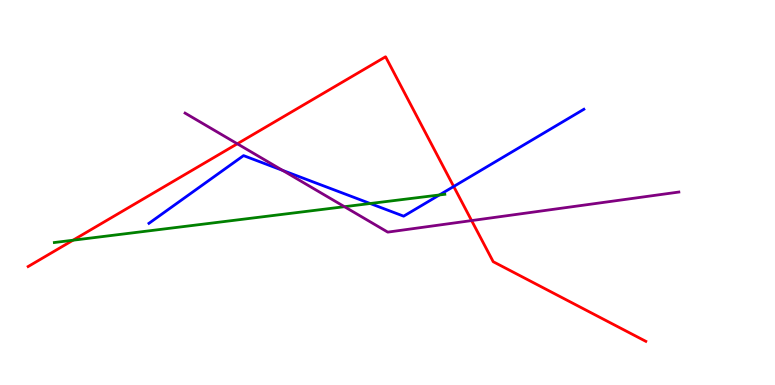[{'lines': ['blue', 'red'], 'intersections': [{'x': 5.85, 'y': 5.16}]}, {'lines': ['green', 'red'], 'intersections': [{'x': 0.942, 'y': 3.76}]}, {'lines': ['purple', 'red'], 'intersections': [{'x': 3.06, 'y': 6.27}, {'x': 6.09, 'y': 4.27}]}, {'lines': ['blue', 'green'], 'intersections': [{'x': 4.78, 'y': 4.71}, {'x': 5.67, 'y': 4.94}]}, {'lines': ['blue', 'purple'], 'intersections': [{'x': 3.65, 'y': 5.57}]}, {'lines': ['green', 'purple'], 'intersections': [{'x': 4.44, 'y': 4.63}]}]